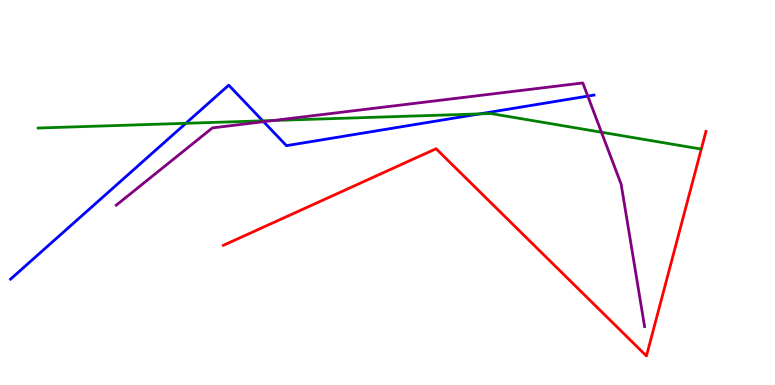[{'lines': ['blue', 'red'], 'intersections': []}, {'lines': ['green', 'red'], 'intersections': []}, {'lines': ['purple', 'red'], 'intersections': []}, {'lines': ['blue', 'green'], 'intersections': [{'x': 2.4, 'y': 6.8}, {'x': 3.39, 'y': 6.86}, {'x': 6.19, 'y': 7.04}]}, {'lines': ['blue', 'purple'], 'intersections': [{'x': 3.4, 'y': 6.84}, {'x': 7.58, 'y': 7.5}]}, {'lines': ['green', 'purple'], 'intersections': [{'x': 3.53, 'y': 6.87}, {'x': 7.76, 'y': 6.57}]}]